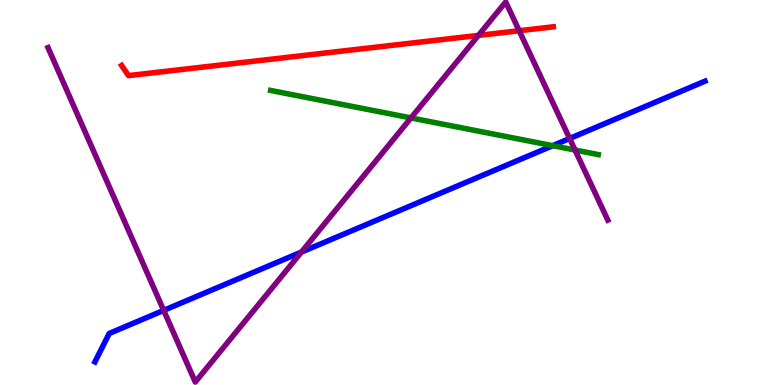[{'lines': ['blue', 'red'], 'intersections': []}, {'lines': ['green', 'red'], 'intersections': []}, {'lines': ['purple', 'red'], 'intersections': [{'x': 6.17, 'y': 9.08}, {'x': 6.7, 'y': 9.2}]}, {'lines': ['blue', 'green'], 'intersections': [{'x': 7.13, 'y': 6.22}]}, {'lines': ['blue', 'purple'], 'intersections': [{'x': 2.11, 'y': 1.94}, {'x': 3.89, 'y': 3.45}, {'x': 7.35, 'y': 6.4}]}, {'lines': ['green', 'purple'], 'intersections': [{'x': 5.3, 'y': 6.94}, {'x': 7.42, 'y': 6.1}]}]